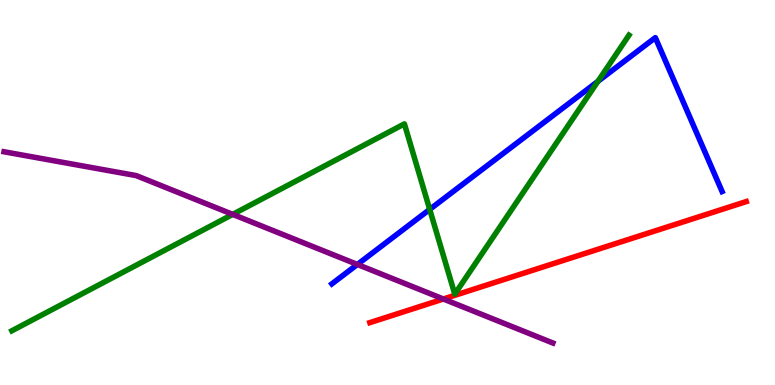[{'lines': ['blue', 'red'], 'intersections': []}, {'lines': ['green', 'red'], 'intersections': []}, {'lines': ['purple', 'red'], 'intersections': [{'x': 5.72, 'y': 2.23}]}, {'lines': ['blue', 'green'], 'intersections': [{'x': 5.54, 'y': 4.56}, {'x': 7.72, 'y': 7.89}]}, {'lines': ['blue', 'purple'], 'intersections': [{'x': 4.61, 'y': 3.13}]}, {'lines': ['green', 'purple'], 'intersections': [{'x': 3.0, 'y': 4.43}]}]